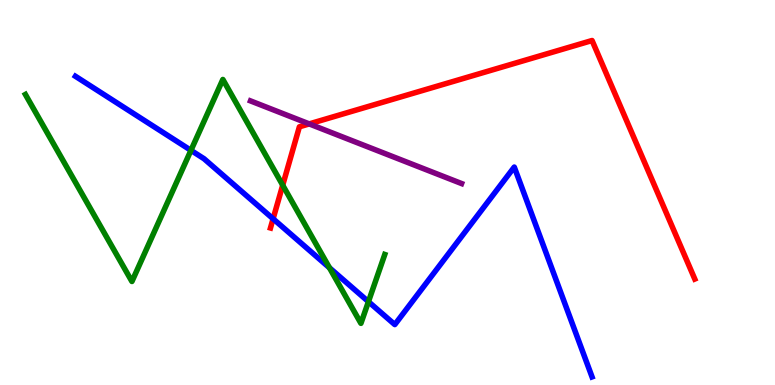[{'lines': ['blue', 'red'], 'intersections': [{'x': 3.52, 'y': 4.32}]}, {'lines': ['green', 'red'], 'intersections': [{'x': 3.65, 'y': 5.19}]}, {'lines': ['purple', 'red'], 'intersections': [{'x': 3.99, 'y': 6.78}]}, {'lines': ['blue', 'green'], 'intersections': [{'x': 2.46, 'y': 6.09}, {'x': 4.25, 'y': 3.04}, {'x': 4.75, 'y': 2.16}]}, {'lines': ['blue', 'purple'], 'intersections': []}, {'lines': ['green', 'purple'], 'intersections': []}]